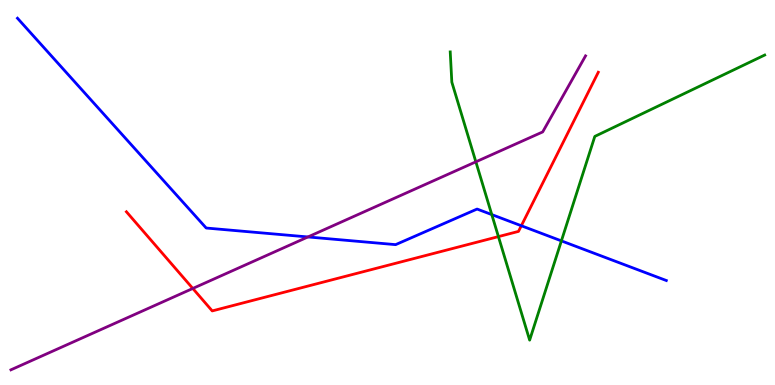[{'lines': ['blue', 'red'], 'intersections': [{'x': 6.73, 'y': 4.14}]}, {'lines': ['green', 'red'], 'intersections': [{'x': 6.43, 'y': 3.85}]}, {'lines': ['purple', 'red'], 'intersections': [{'x': 2.49, 'y': 2.51}]}, {'lines': ['blue', 'green'], 'intersections': [{'x': 6.35, 'y': 4.43}, {'x': 7.24, 'y': 3.74}]}, {'lines': ['blue', 'purple'], 'intersections': [{'x': 3.97, 'y': 3.85}]}, {'lines': ['green', 'purple'], 'intersections': [{'x': 6.14, 'y': 5.8}]}]